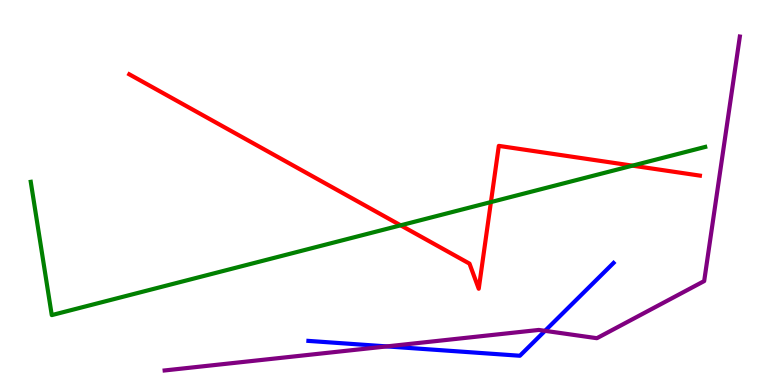[{'lines': ['blue', 'red'], 'intersections': []}, {'lines': ['green', 'red'], 'intersections': [{'x': 5.17, 'y': 4.15}, {'x': 6.33, 'y': 4.75}, {'x': 8.16, 'y': 5.7}]}, {'lines': ['purple', 'red'], 'intersections': []}, {'lines': ['blue', 'green'], 'intersections': []}, {'lines': ['blue', 'purple'], 'intersections': [{'x': 4.99, 'y': 1.0}, {'x': 7.03, 'y': 1.41}]}, {'lines': ['green', 'purple'], 'intersections': []}]